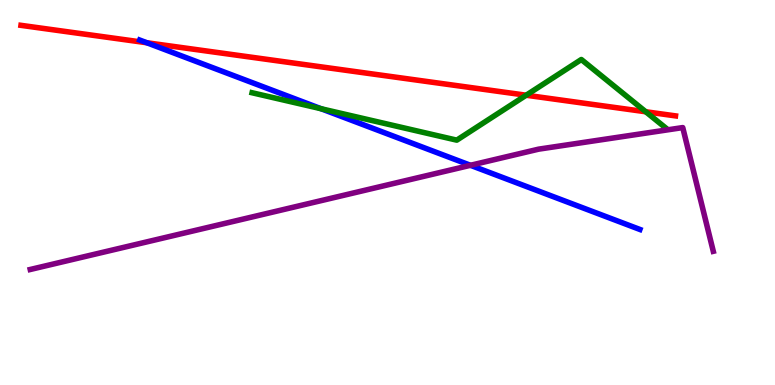[{'lines': ['blue', 'red'], 'intersections': [{'x': 1.89, 'y': 8.89}]}, {'lines': ['green', 'red'], 'intersections': [{'x': 6.79, 'y': 7.53}, {'x': 8.33, 'y': 7.1}]}, {'lines': ['purple', 'red'], 'intersections': []}, {'lines': ['blue', 'green'], 'intersections': [{'x': 4.14, 'y': 7.18}]}, {'lines': ['blue', 'purple'], 'intersections': [{'x': 6.07, 'y': 5.71}]}, {'lines': ['green', 'purple'], 'intersections': []}]